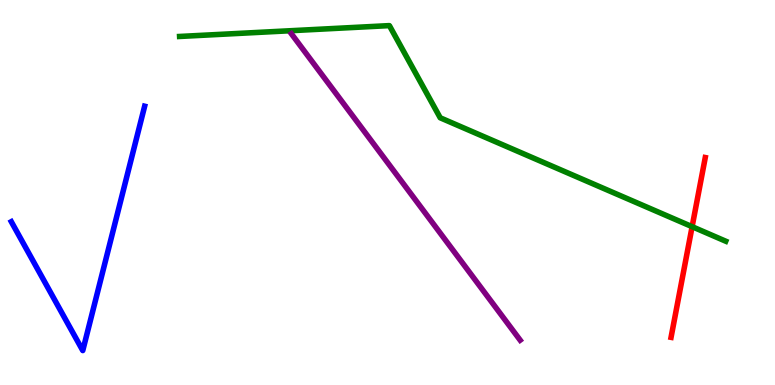[{'lines': ['blue', 'red'], 'intersections': []}, {'lines': ['green', 'red'], 'intersections': [{'x': 8.93, 'y': 4.11}]}, {'lines': ['purple', 'red'], 'intersections': []}, {'lines': ['blue', 'green'], 'intersections': []}, {'lines': ['blue', 'purple'], 'intersections': []}, {'lines': ['green', 'purple'], 'intersections': []}]